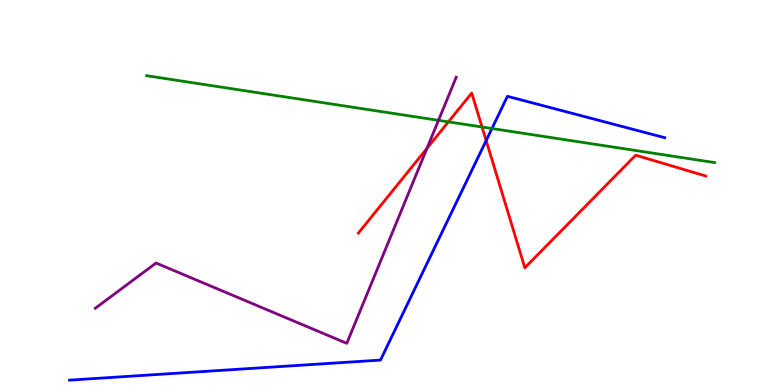[{'lines': ['blue', 'red'], 'intersections': [{'x': 6.27, 'y': 6.35}]}, {'lines': ['green', 'red'], 'intersections': [{'x': 5.79, 'y': 6.83}, {'x': 6.22, 'y': 6.7}]}, {'lines': ['purple', 'red'], 'intersections': [{'x': 5.51, 'y': 6.15}]}, {'lines': ['blue', 'green'], 'intersections': [{'x': 6.35, 'y': 6.66}]}, {'lines': ['blue', 'purple'], 'intersections': []}, {'lines': ['green', 'purple'], 'intersections': [{'x': 5.66, 'y': 6.87}]}]